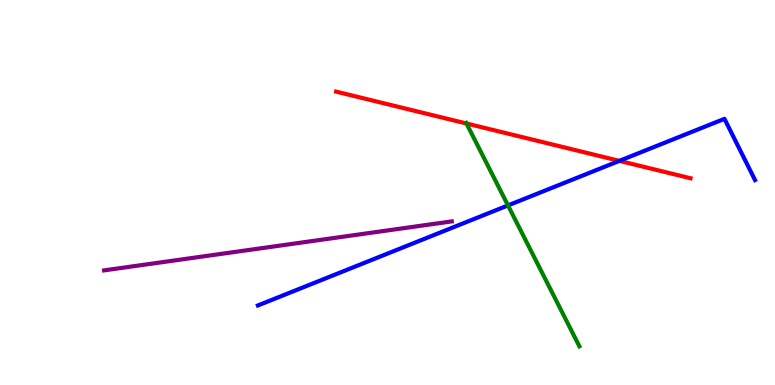[{'lines': ['blue', 'red'], 'intersections': [{'x': 7.99, 'y': 5.82}]}, {'lines': ['green', 'red'], 'intersections': [{'x': 6.02, 'y': 6.79}]}, {'lines': ['purple', 'red'], 'intersections': []}, {'lines': ['blue', 'green'], 'intersections': [{'x': 6.55, 'y': 4.66}]}, {'lines': ['blue', 'purple'], 'intersections': []}, {'lines': ['green', 'purple'], 'intersections': []}]